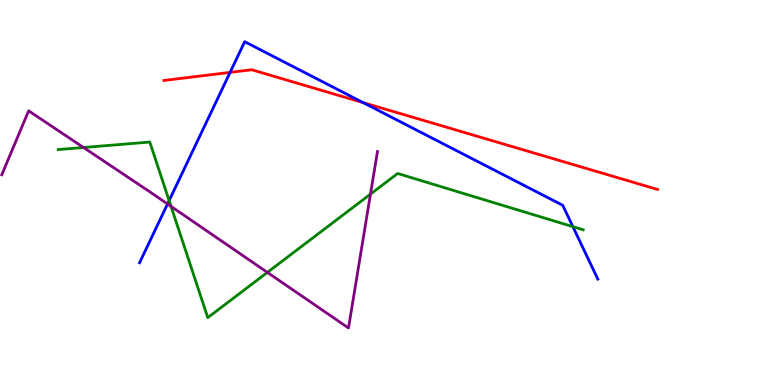[{'lines': ['blue', 'red'], 'intersections': [{'x': 2.97, 'y': 8.12}, {'x': 4.69, 'y': 7.33}]}, {'lines': ['green', 'red'], 'intersections': []}, {'lines': ['purple', 'red'], 'intersections': []}, {'lines': ['blue', 'green'], 'intersections': [{'x': 2.18, 'y': 4.79}, {'x': 7.39, 'y': 4.11}]}, {'lines': ['blue', 'purple'], 'intersections': [{'x': 2.16, 'y': 4.7}]}, {'lines': ['green', 'purple'], 'intersections': [{'x': 1.08, 'y': 6.17}, {'x': 2.21, 'y': 4.64}, {'x': 3.45, 'y': 2.92}, {'x': 4.78, 'y': 4.96}]}]